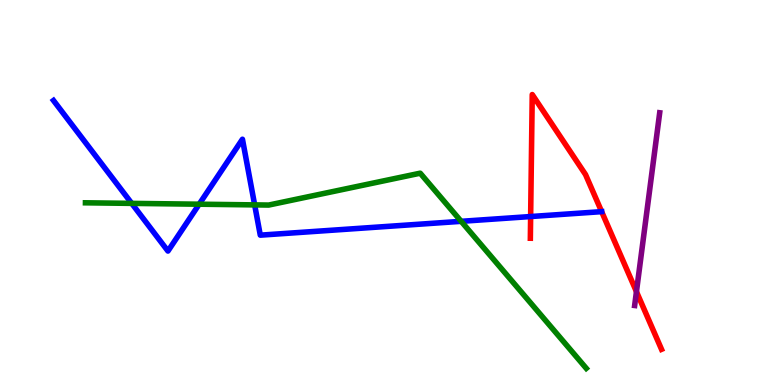[{'lines': ['blue', 'red'], 'intersections': [{'x': 6.85, 'y': 4.38}]}, {'lines': ['green', 'red'], 'intersections': []}, {'lines': ['purple', 'red'], 'intersections': [{'x': 8.21, 'y': 2.42}]}, {'lines': ['blue', 'green'], 'intersections': [{'x': 1.7, 'y': 4.72}, {'x': 2.57, 'y': 4.7}, {'x': 3.29, 'y': 4.68}, {'x': 5.95, 'y': 4.25}]}, {'lines': ['blue', 'purple'], 'intersections': []}, {'lines': ['green', 'purple'], 'intersections': []}]